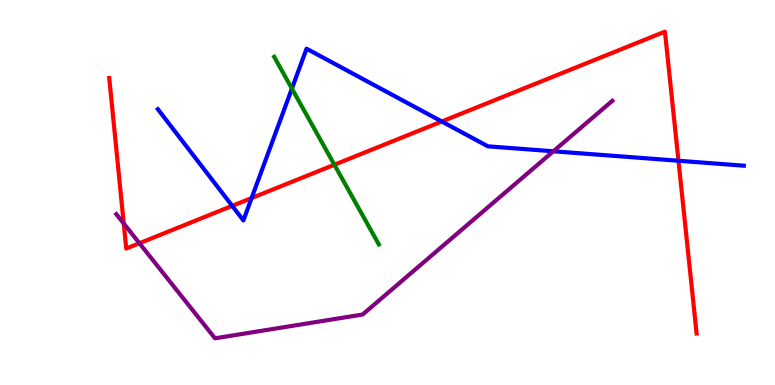[{'lines': ['blue', 'red'], 'intersections': [{'x': 3.0, 'y': 4.65}, {'x': 3.25, 'y': 4.86}, {'x': 5.7, 'y': 6.84}, {'x': 8.75, 'y': 5.82}]}, {'lines': ['green', 'red'], 'intersections': [{'x': 4.31, 'y': 5.72}]}, {'lines': ['purple', 'red'], 'intersections': [{'x': 1.6, 'y': 4.2}, {'x': 1.8, 'y': 3.68}]}, {'lines': ['blue', 'green'], 'intersections': [{'x': 3.77, 'y': 7.7}]}, {'lines': ['blue', 'purple'], 'intersections': [{'x': 7.14, 'y': 6.07}]}, {'lines': ['green', 'purple'], 'intersections': []}]